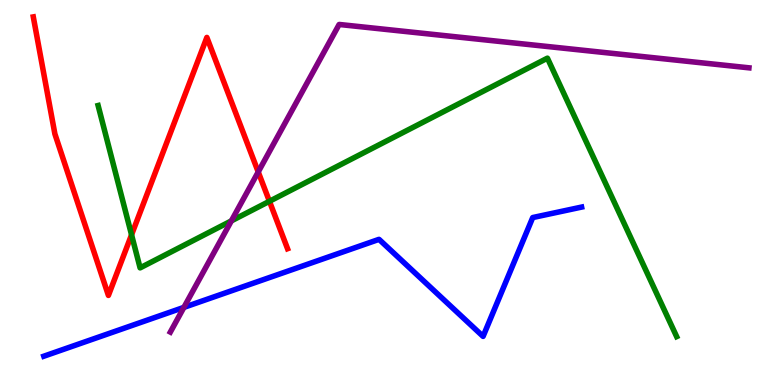[{'lines': ['blue', 'red'], 'intersections': []}, {'lines': ['green', 'red'], 'intersections': [{'x': 1.7, 'y': 3.9}, {'x': 3.48, 'y': 4.77}]}, {'lines': ['purple', 'red'], 'intersections': [{'x': 3.33, 'y': 5.53}]}, {'lines': ['blue', 'green'], 'intersections': []}, {'lines': ['blue', 'purple'], 'intersections': [{'x': 2.37, 'y': 2.02}]}, {'lines': ['green', 'purple'], 'intersections': [{'x': 2.99, 'y': 4.26}]}]